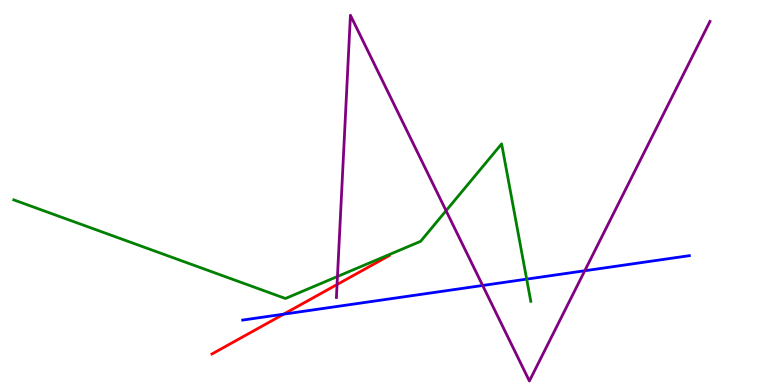[{'lines': ['blue', 'red'], 'intersections': [{'x': 3.66, 'y': 1.84}]}, {'lines': ['green', 'red'], 'intersections': []}, {'lines': ['purple', 'red'], 'intersections': [{'x': 4.35, 'y': 2.61}]}, {'lines': ['blue', 'green'], 'intersections': [{'x': 6.8, 'y': 2.75}]}, {'lines': ['blue', 'purple'], 'intersections': [{'x': 6.23, 'y': 2.59}, {'x': 7.55, 'y': 2.97}]}, {'lines': ['green', 'purple'], 'intersections': [{'x': 4.35, 'y': 2.82}, {'x': 5.76, 'y': 4.53}]}]